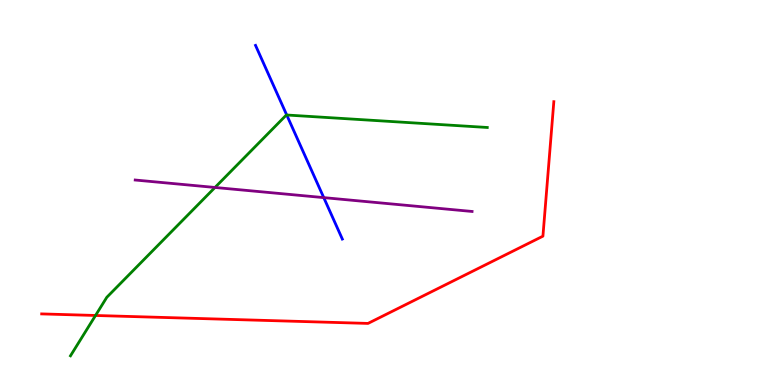[{'lines': ['blue', 'red'], 'intersections': []}, {'lines': ['green', 'red'], 'intersections': [{'x': 1.23, 'y': 1.81}]}, {'lines': ['purple', 'red'], 'intersections': []}, {'lines': ['blue', 'green'], 'intersections': [{'x': 3.7, 'y': 7.01}]}, {'lines': ['blue', 'purple'], 'intersections': [{'x': 4.18, 'y': 4.87}]}, {'lines': ['green', 'purple'], 'intersections': [{'x': 2.77, 'y': 5.13}]}]